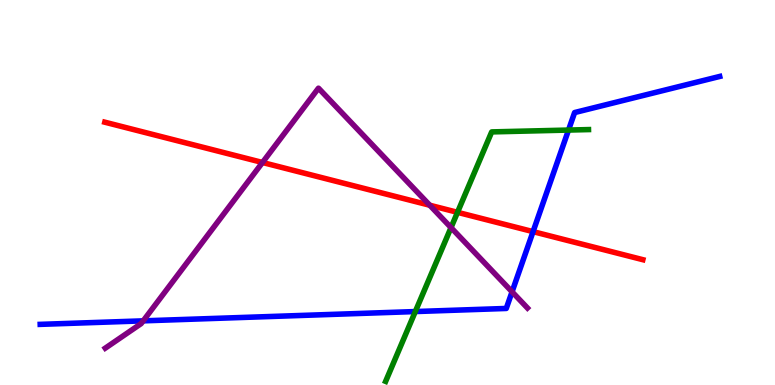[{'lines': ['blue', 'red'], 'intersections': [{'x': 6.88, 'y': 3.98}]}, {'lines': ['green', 'red'], 'intersections': [{'x': 5.9, 'y': 4.49}]}, {'lines': ['purple', 'red'], 'intersections': [{'x': 3.39, 'y': 5.78}, {'x': 5.55, 'y': 4.67}]}, {'lines': ['blue', 'green'], 'intersections': [{'x': 5.36, 'y': 1.91}, {'x': 7.34, 'y': 6.62}]}, {'lines': ['blue', 'purple'], 'intersections': [{'x': 1.85, 'y': 1.67}, {'x': 6.61, 'y': 2.42}]}, {'lines': ['green', 'purple'], 'intersections': [{'x': 5.82, 'y': 4.09}]}]